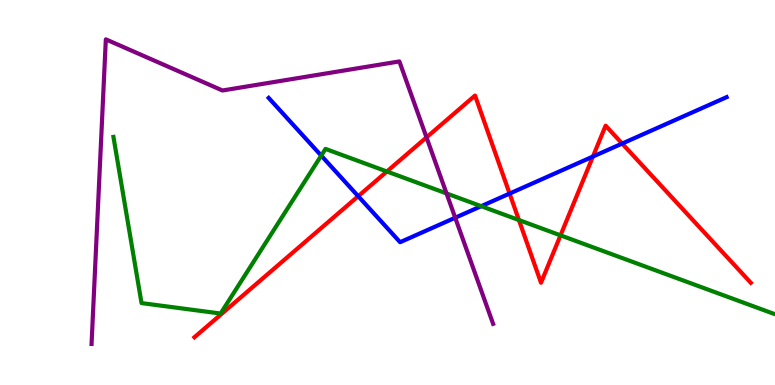[{'lines': ['blue', 'red'], 'intersections': [{'x': 4.62, 'y': 4.9}, {'x': 6.58, 'y': 4.97}, {'x': 7.65, 'y': 5.93}, {'x': 8.03, 'y': 6.27}]}, {'lines': ['green', 'red'], 'intersections': [{'x': 4.99, 'y': 5.55}, {'x': 6.7, 'y': 4.28}, {'x': 7.23, 'y': 3.89}]}, {'lines': ['purple', 'red'], 'intersections': [{'x': 5.5, 'y': 6.43}]}, {'lines': ['blue', 'green'], 'intersections': [{'x': 4.14, 'y': 5.96}, {'x': 6.21, 'y': 4.64}]}, {'lines': ['blue', 'purple'], 'intersections': [{'x': 5.87, 'y': 4.34}]}, {'lines': ['green', 'purple'], 'intersections': [{'x': 5.76, 'y': 4.98}]}]